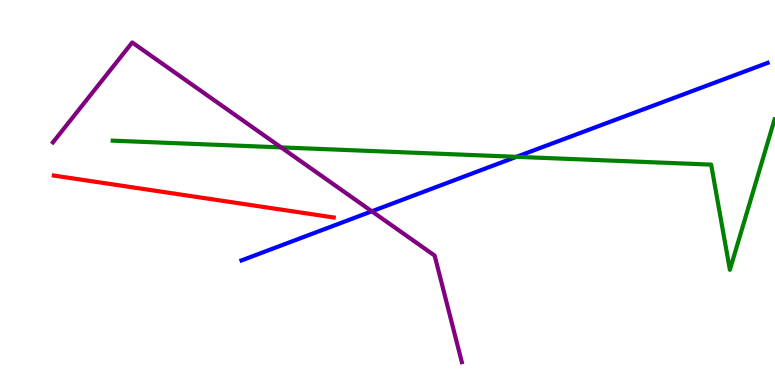[{'lines': ['blue', 'red'], 'intersections': []}, {'lines': ['green', 'red'], 'intersections': []}, {'lines': ['purple', 'red'], 'intersections': []}, {'lines': ['blue', 'green'], 'intersections': [{'x': 6.66, 'y': 5.93}]}, {'lines': ['blue', 'purple'], 'intersections': [{'x': 4.8, 'y': 4.51}]}, {'lines': ['green', 'purple'], 'intersections': [{'x': 3.63, 'y': 6.17}]}]